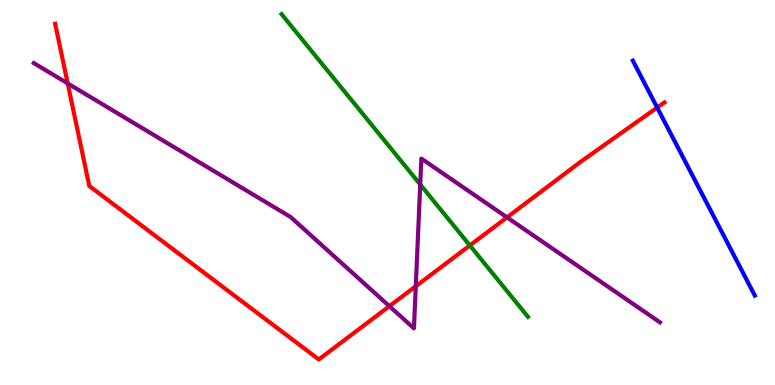[{'lines': ['blue', 'red'], 'intersections': [{'x': 8.48, 'y': 7.21}]}, {'lines': ['green', 'red'], 'intersections': [{'x': 6.06, 'y': 3.62}]}, {'lines': ['purple', 'red'], 'intersections': [{'x': 0.874, 'y': 7.83}, {'x': 5.02, 'y': 2.05}, {'x': 5.36, 'y': 2.56}, {'x': 6.54, 'y': 4.35}]}, {'lines': ['blue', 'green'], 'intersections': []}, {'lines': ['blue', 'purple'], 'intersections': []}, {'lines': ['green', 'purple'], 'intersections': [{'x': 5.42, 'y': 5.21}]}]